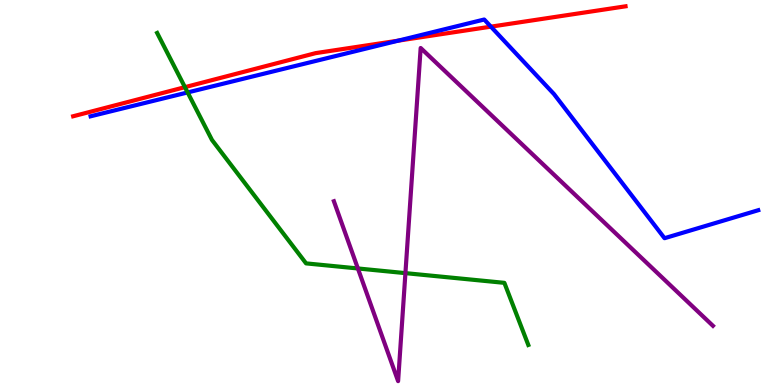[{'lines': ['blue', 'red'], 'intersections': [{'x': 5.14, 'y': 8.94}, {'x': 6.33, 'y': 9.31}]}, {'lines': ['green', 'red'], 'intersections': [{'x': 2.39, 'y': 7.74}]}, {'lines': ['purple', 'red'], 'intersections': []}, {'lines': ['blue', 'green'], 'intersections': [{'x': 2.42, 'y': 7.6}]}, {'lines': ['blue', 'purple'], 'intersections': []}, {'lines': ['green', 'purple'], 'intersections': [{'x': 4.62, 'y': 3.03}, {'x': 5.23, 'y': 2.91}]}]